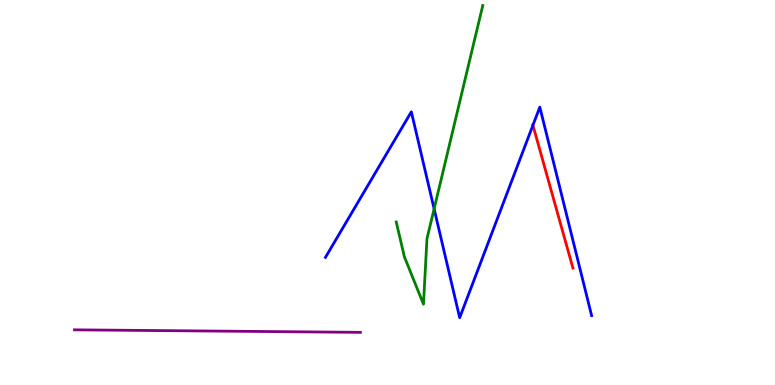[{'lines': ['blue', 'red'], 'intersections': [{'x': 6.88, 'y': 6.75}]}, {'lines': ['green', 'red'], 'intersections': []}, {'lines': ['purple', 'red'], 'intersections': []}, {'lines': ['blue', 'green'], 'intersections': [{'x': 5.6, 'y': 4.58}]}, {'lines': ['blue', 'purple'], 'intersections': []}, {'lines': ['green', 'purple'], 'intersections': []}]